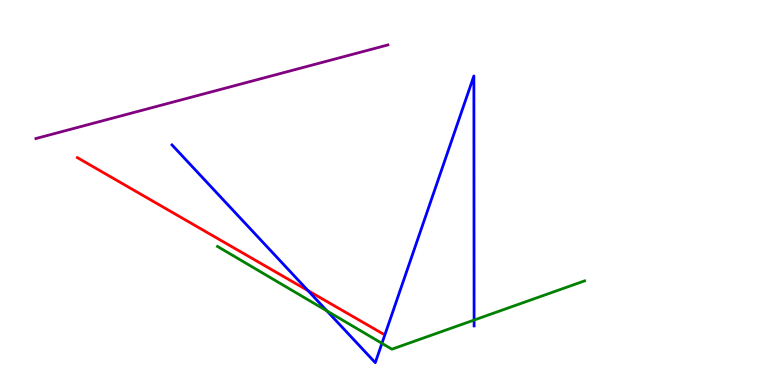[{'lines': ['blue', 'red'], 'intersections': [{'x': 3.97, 'y': 2.45}]}, {'lines': ['green', 'red'], 'intersections': []}, {'lines': ['purple', 'red'], 'intersections': []}, {'lines': ['blue', 'green'], 'intersections': [{'x': 4.22, 'y': 1.92}, {'x': 4.93, 'y': 1.08}, {'x': 6.12, 'y': 1.69}]}, {'lines': ['blue', 'purple'], 'intersections': []}, {'lines': ['green', 'purple'], 'intersections': []}]